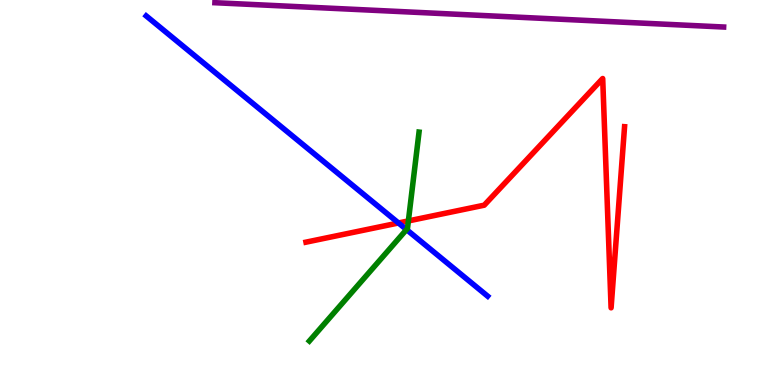[{'lines': ['blue', 'red'], 'intersections': [{'x': 5.14, 'y': 4.21}]}, {'lines': ['green', 'red'], 'intersections': [{'x': 5.27, 'y': 4.26}]}, {'lines': ['purple', 'red'], 'intersections': []}, {'lines': ['blue', 'green'], 'intersections': [{'x': 5.25, 'y': 4.04}]}, {'lines': ['blue', 'purple'], 'intersections': []}, {'lines': ['green', 'purple'], 'intersections': []}]